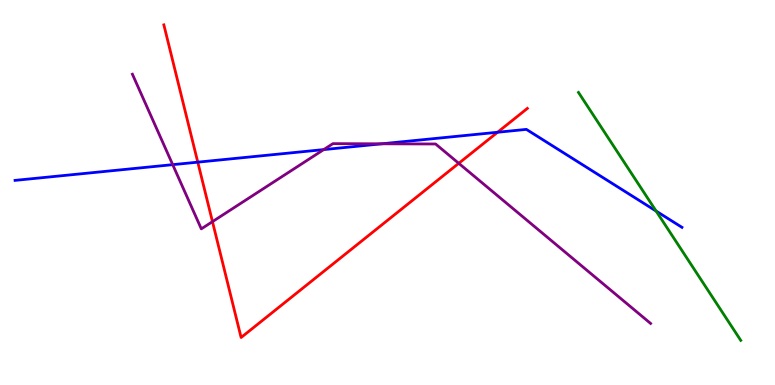[{'lines': ['blue', 'red'], 'intersections': [{'x': 2.55, 'y': 5.79}, {'x': 6.42, 'y': 6.56}]}, {'lines': ['green', 'red'], 'intersections': []}, {'lines': ['purple', 'red'], 'intersections': [{'x': 2.74, 'y': 4.24}, {'x': 5.92, 'y': 5.76}]}, {'lines': ['blue', 'green'], 'intersections': [{'x': 8.47, 'y': 4.52}]}, {'lines': ['blue', 'purple'], 'intersections': [{'x': 2.23, 'y': 5.72}, {'x': 4.18, 'y': 6.11}, {'x': 4.93, 'y': 6.26}]}, {'lines': ['green', 'purple'], 'intersections': []}]